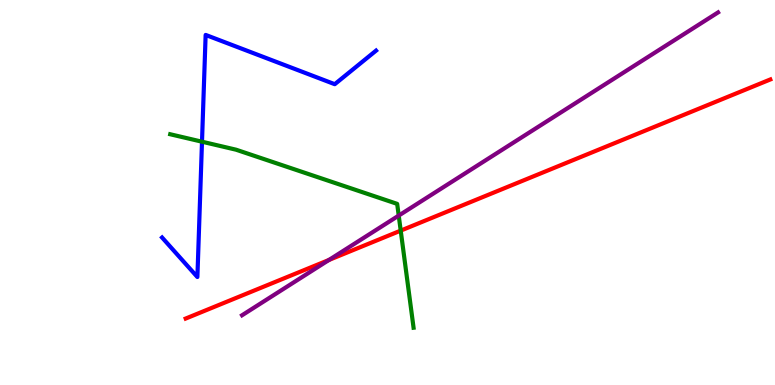[{'lines': ['blue', 'red'], 'intersections': []}, {'lines': ['green', 'red'], 'intersections': [{'x': 5.17, 'y': 4.01}]}, {'lines': ['purple', 'red'], 'intersections': [{'x': 4.25, 'y': 3.25}]}, {'lines': ['blue', 'green'], 'intersections': [{'x': 2.61, 'y': 6.32}]}, {'lines': ['blue', 'purple'], 'intersections': []}, {'lines': ['green', 'purple'], 'intersections': [{'x': 5.14, 'y': 4.4}]}]